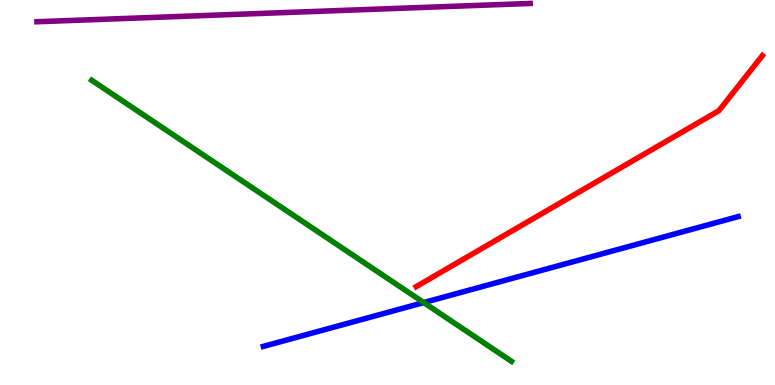[{'lines': ['blue', 'red'], 'intersections': []}, {'lines': ['green', 'red'], 'intersections': []}, {'lines': ['purple', 'red'], 'intersections': []}, {'lines': ['blue', 'green'], 'intersections': [{'x': 5.47, 'y': 2.14}]}, {'lines': ['blue', 'purple'], 'intersections': []}, {'lines': ['green', 'purple'], 'intersections': []}]